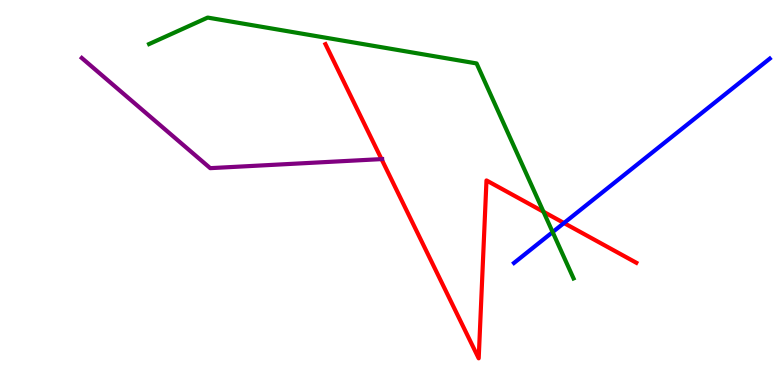[{'lines': ['blue', 'red'], 'intersections': [{'x': 7.28, 'y': 4.21}]}, {'lines': ['green', 'red'], 'intersections': [{'x': 7.01, 'y': 4.5}]}, {'lines': ['purple', 'red'], 'intersections': [{'x': 4.92, 'y': 5.87}]}, {'lines': ['blue', 'green'], 'intersections': [{'x': 7.13, 'y': 3.97}]}, {'lines': ['blue', 'purple'], 'intersections': []}, {'lines': ['green', 'purple'], 'intersections': []}]